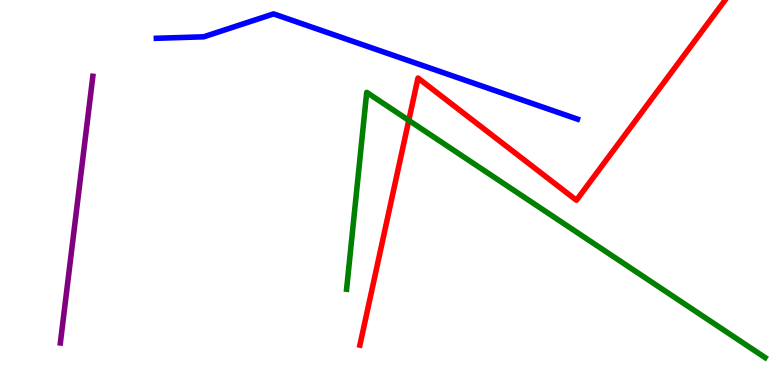[{'lines': ['blue', 'red'], 'intersections': []}, {'lines': ['green', 'red'], 'intersections': [{'x': 5.27, 'y': 6.87}]}, {'lines': ['purple', 'red'], 'intersections': []}, {'lines': ['blue', 'green'], 'intersections': []}, {'lines': ['blue', 'purple'], 'intersections': []}, {'lines': ['green', 'purple'], 'intersections': []}]